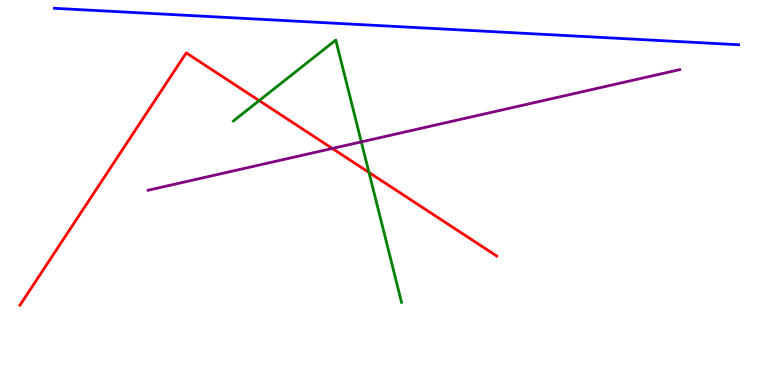[{'lines': ['blue', 'red'], 'intersections': []}, {'lines': ['green', 'red'], 'intersections': [{'x': 3.34, 'y': 7.39}, {'x': 4.76, 'y': 5.52}]}, {'lines': ['purple', 'red'], 'intersections': [{'x': 4.29, 'y': 6.14}]}, {'lines': ['blue', 'green'], 'intersections': []}, {'lines': ['blue', 'purple'], 'intersections': []}, {'lines': ['green', 'purple'], 'intersections': [{'x': 4.66, 'y': 6.31}]}]